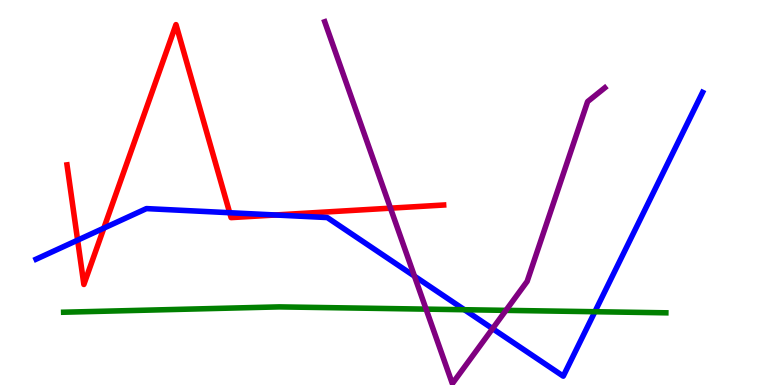[{'lines': ['blue', 'red'], 'intersections': [{'x': 1.0, 'y': 3.76}, {'x': 1.34, 'y': 4.07}, {'x': 2.96, 'y': 4.47}, {'x': 3.55, 'y': 4.42}]}, {'lines': ['green', 'red'], 'intersections': []}, {'lines': ['purple', 'red'], 'intersections': [{'x': 5.04, 'y': 4.59}]}, {'lines': ['blue', 'green'], 'intersections': [{'x': 5.99, 'y': 1.96}, {'x': 7.68, 'y': 1.9}]}, {'lines': ['blue', 'purple'], 'intersections': [{'x': 5.35, 'y': 2.83}, {'x': 6.36, 'y': 1.46}]}, {'lines': ['green', 'purple'], 'intersections': [{'x': 5.5, 'y': 1.97}, {'x': 6.53, 'y': 1.94}]}]